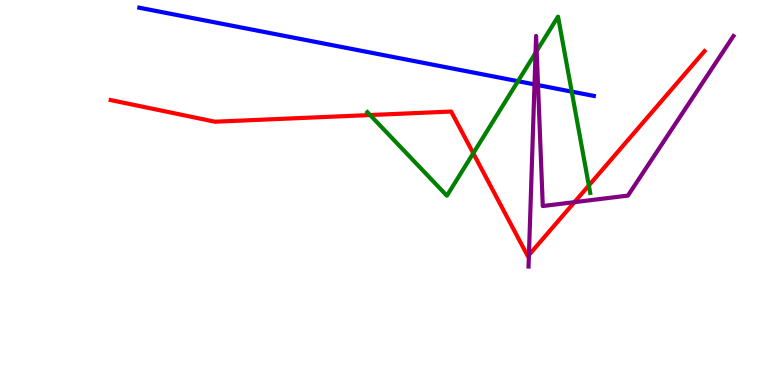[{'lines': ['blue', 'red'], 'intersections': []}, {'lines': ['green', 'red'], 'intersections': [{'x': 4.78, 'y': 7.01}, {'x': 6.11, 'y': 6.02}, {'x': 7.6, 'y': 5.18}]}, {'lines': ['purple', 'red'], 'intersections': [{'x': 6.82, 'y': 3.38}, {'x': 7.41, 'y': 4.75}]}, {'lines': ['blue', 'green'], 'intersections': [{'x': 6.68, 'y': 7.89}, {'x': 7.38, 'y': 7.62}]}, {'lines': ['blue', 'purple'], 'intersections': [{'x': 6.9, 'y': 7.81}, {'x': 6.94, 'y': 7.79}]}, {'lines': ['green', 'purple'], 'intersections': [{'x': 6.91, 'y': 8.63}, {'x': 6.92, 'y': 8.67}]}]